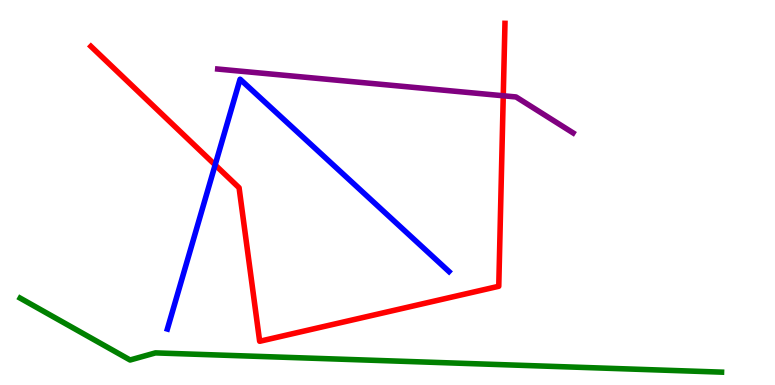[{'lines': ['blue', 'red'], 'intersections': [{'x': 2.78, 'y': 5.72}]}, {'lines': ['green', 'red'], 'intersections': []}, {'lines': ['purple', 'red'], 'intersections': [{'x': 6.49, 'y': 7.51}]}, {'lines': ['blue', 'green'], 'intersections': []}, {'lines': ['blue', 'purple'], 'intersections': []}, {'lines': ['green', 'purple'], 'intersections': []}]